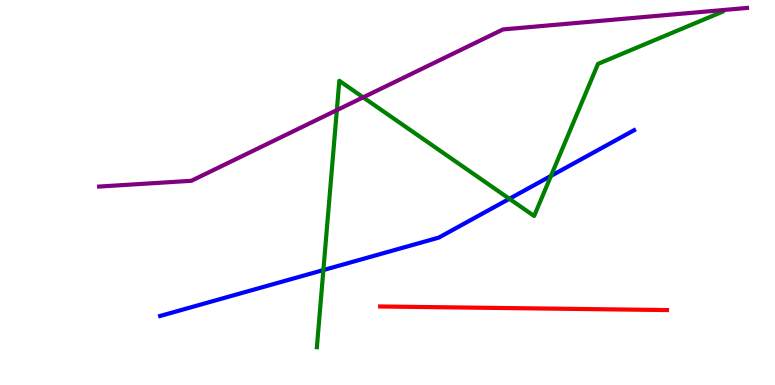[{'lines': ['blue', 'red'], 'intersections': []}, {'lines': ['green', 'red'], 'intersections': []}, {'lines': ['purple', 'red'], 'intersections': []}, {'lines': ['blue', 'green'], 'intersections': [{'x': 4.17, 'y': 2.99}, {'x': 6.57, 'y': 4.84}, {'x': 7.11, 'y': 5.43}]}, {'lines': ['blue', 'purple'], 'intersections': []}, {'lines': ['green', 'purple'], 'intersections': [{'x': 4.35, 'y': 7.14}, {'x': 4.69, 'y': 7.47}]}]